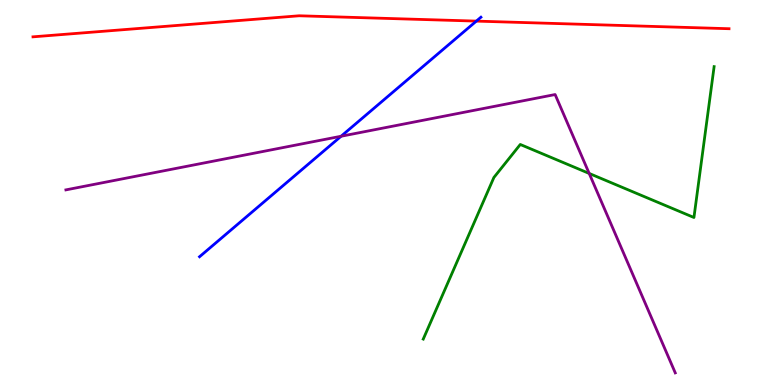[{'lines': ['blue', 'red'], 'intersections': [{'x': 6.15, 'y': 9.45}]}, {'lines': ['green', 'red'], 'intersections': []}, {'lines': ['purple', 'red'], 'intersections': []}, {'lines': ['blue', 'green'], 'intersections': []}, {'lines': ['blue', 'purple'], 'intersections': [{'x': 4.4, 'y': 6.46}]}, {'lines': ['green', 'purple'], 'intersections': [{'x': 7.6, 'y': 5.5}]}]